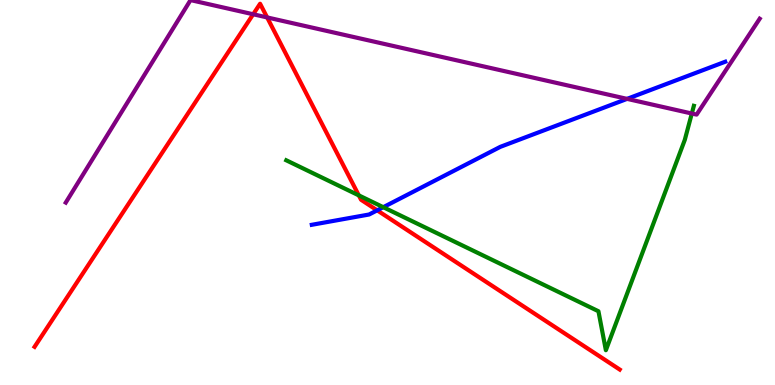[{'lines': ['blue', 'red'], 'intersections': [{'x': 4.87, 'y': 4.54}]}, {'lines': ['green', 'red'], 'intersections': [{'x': 4.63, 'y': 4.93}]}, {'lines': ['purple', 'red'], 'intersections': [{'x': 3.27, 'y': 9.63}, {'x': 3.45, 'y': 9.55}]}, {'lines': ['blue', 'green'], 'intersections': [{'x': 4.95, 'y': 4.62}]}, {'lines': ['blue', 'purple'], 'intersections': [{'x': 8.09, 'y': 7.43}]}, {'lines': ['green', 'purple'], 'intersections': [{'x': 8.93, 'y': 7.05}]}]